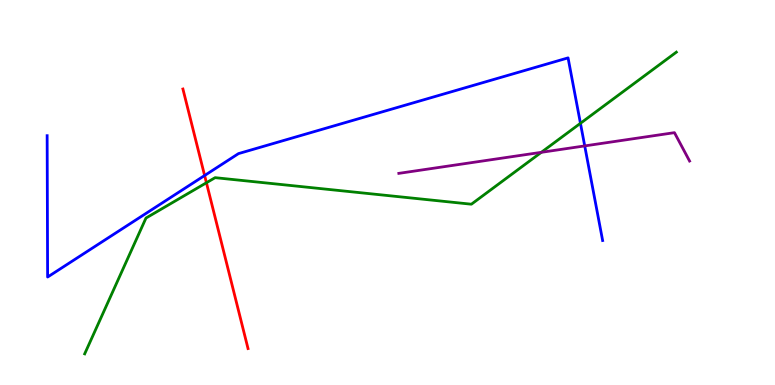[{'lines': ['blue', 'red'], 'intersections': [{'x': 2.64, 'y': 5.44}]}, {'lines': ['green', 'red'], 'intersections': [{'x': 2.66, 'y': 5.25}]}, {'lines': ['purple', 'red'], 'intersections': []}, {'lines': ['blue', 'green'], 'intersections': [{'x': 7.49, 'y': 6.8}]}, {'lines': ['blue', 'purple'], 'intersections': [{'x': 7.54, 'y': 6.21}]}, {'lines': ['green', 'purple'], 'intersections': [{'x': 6.98, 'y': 6.04}]}]